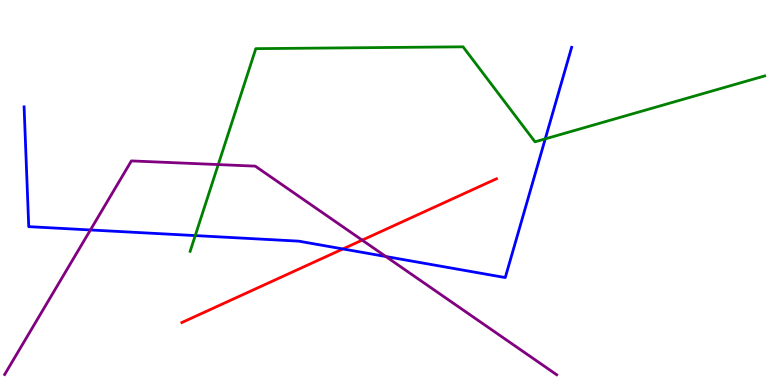[{'lines': ['blue', 'red'], 'intersections': [{'x': 4.42, 'y': 3.53}]}, {'lines': ['green', 'red'], 'intersections': []}, {'lines': ['purple', 'red'], 'intersections': [{'x': 4.67, 'y': 3.76}]}, {'lines': ['blue', 'green'], 'intersections': [{'x': 2.52, 'y': 3.88}, {'x': 7.04, 'y': 6.39}]}, {'lines': ['blue', 'purple'], 'intersections': [{'x': 1.17, 'y': 4.03}, {'x': 4.98, 'y': 3.34}]}, {'lines': ['green', 'purple'], 'intersections': [{'x': 2.82, 'y': 5.73}]}]